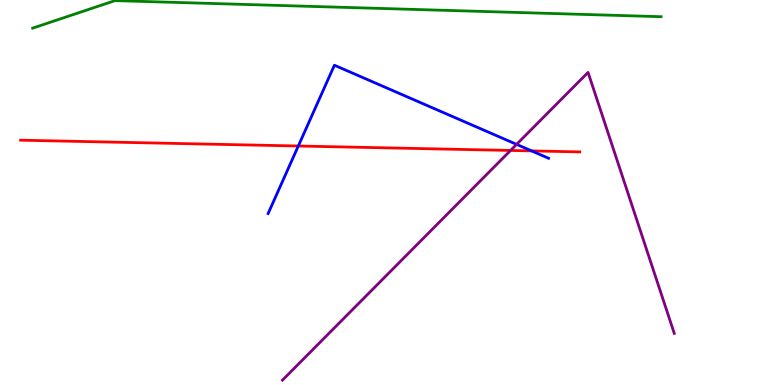[{'lines': ['blue', 'red'], 'intersections': [{'x': 3.85, 'y': 6.21}, {'x': 6.86, 'y': 6.08}]}, {'lines': ['green', 'red'], 'intersections': []}, {'lines': ['purple', 'red'], 'intersections': [{'x': 6.59, 'y': 6.09}]}, {'lines': ['blue', 'green'], 'intersections': []}, {'lines': ['blue', 'purple'], 'intersections': [{'x': 6.67, 'y': 6.25}]}, {'lines': ['green', 'purple'], 'intersections': []}]